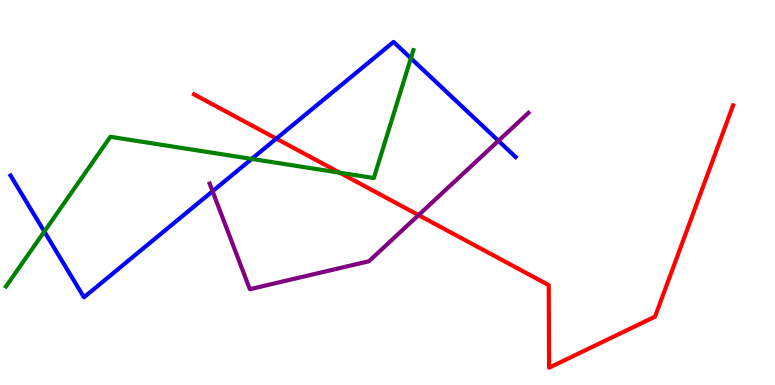[{'lines': ['blue', 'red'], 'intersections': [{'x': 3.57, 'y': 6.4}]}, {'lines': ['green', 'red'], 'intersections': [{'x': 4.38, 'y': 5.51}]}, {'lines': ['purple', 'red'], 'intersections': [{'x': 5.4, 'y': 4.41}]}, {'lines': ['blue', 'green'], 'intersections': [{'x': 0.572, 'y': 3.99}, {'x': 3.25, 'y': 5.87}, {'x': 5.3, 'y': 8.49}]}, {'lines': ['blue', 'purple'], 'intersections': [{'x': 2.74, 'y': 5.03}, {'x': 6.43, 'y': 6.34}]}, {'lines': ['green', 'purple'], 'intersections': []}]